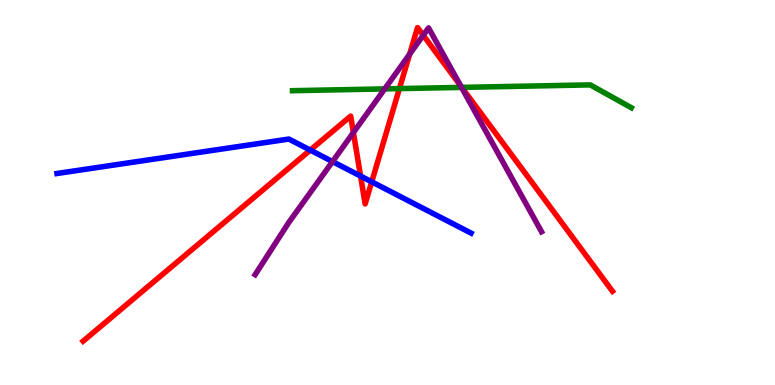[{'lines': ['blue', 'red'], 'intersections': [{'x': 4.0, 'y': 6.1}, {'x': 4.65, 'y': 5.43}, {'x': 4.8, 'y': 5.28}]}, {'lines': ['green', 'red'], 'intersections': [{'x': 5.15, 'y': 7.7}, {'x': 5.96, 'y': 7.73}]}, {'lines': ['purple', 'red'], 'intersections': [{'x': 4.56, 'y': 6.56}, {'x': 5.29, 'y': 8.59}, {'x': 5.46, 'y': 9.08}, {'x': 5.94, 'y': 7.77}]}, {'lines': ['blue', 'green'], 'intersections': []}, {'lines': ['blue', 'purple'], 'intersections': [{'x': 4.29, 'y': 5.8}]}, {'lines': ['green', 'purple'], 'intersections': [{'x': 4.96, 'y': 7.69}, {'x': 5.96, 'y': 7.73}]}]